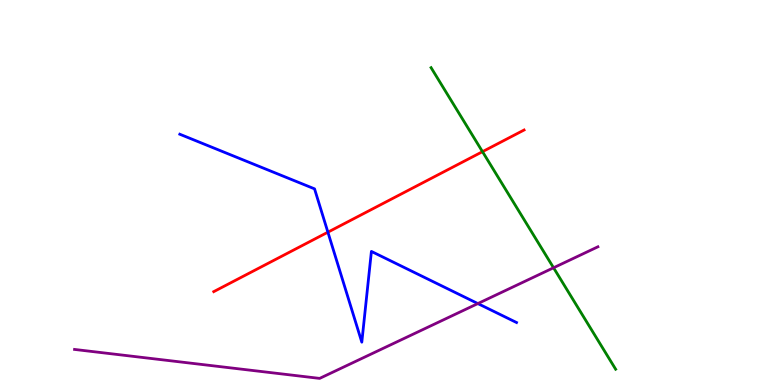[{'lines': ['blue', 'red'], 'intersections': [{'x': 4.23, 'y': 3.97}]}, {'lines': ['green', 'red'], 'intersections': [{'x': 6.23, 'y': 6.06}]}, {'lines': ['purple', 'red'], 'intersections': []}, {'lines': ['blue', 'green'], 'intersections': []}, {'lines': ['blue', 'purple'], 'intersections': [{'x': 6.17, 'y': 2.12}]}, {'lines': ['green', 'purple'], 'intersections': [{'x': 7.14, 'y': 3.04}]}]